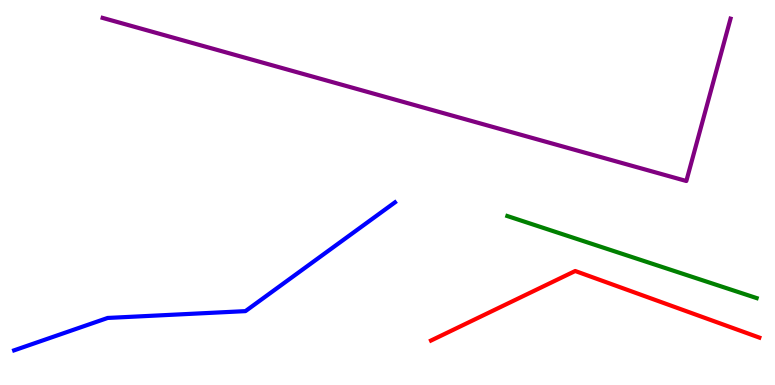[{'lines': ['blue', 'red'], 'intersections': []}, {'lines': ['green', 'red'], 'intersections': []}, {'lines': ['purple', 'red'], 'intersections': []}, {'lines': ['blue', 'green'], 'intersections': []}, {'lines': ['blue', 'purple'], 'intersections': []}, {'lines': ['green', 'purple'], 'intersections': []}]